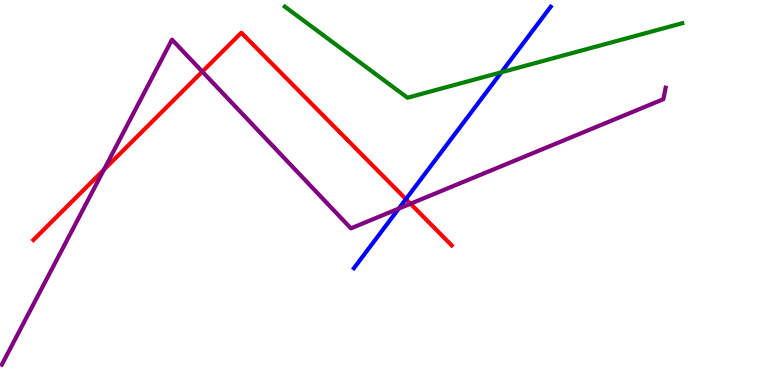[{'lines': ['blue', 'red'], 'intersections': [{'x': 5.24, 'y': 4.83}]}, {'lines': ['green', 'red'], 'intersections': []}, {'lines': ['purple', 'red'], 'intersections': [{'x': 1.34, 'y': 5.59}, {'x': 2.61, 'y': 8.14}, {'x': 5.3, 'y': 4.71}]}, {'lines': ['blue', 'green'], 'intersections': [{'x': 6.47, 'y': 8.12}]}, {'lines': ['blue', 'purple'], 'intersections': [{'x': 5.15, 'y': 4.58}]}, {'lines': ['green', 'purple'], 'intersections': []}]